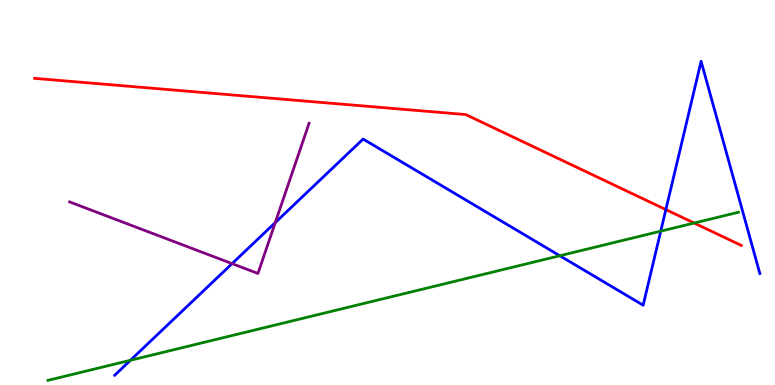[{'lines': ['blue', 'red'], 'intersections': [{'x': 8.59, 'y': 4.56}]}, {'lines': ['green', 'red'], 'intersections': [{'x': 8.96, 'y': 4.21}]}, {'lines': ['purple', 'red'], 'intersections': []}, {'lines': ['blue', 'green'], 'intersections': [{'x': 1.68, 'y': 0.642}, {'x': 7.22, 'y': 3.36}, {'x': 8.53, 'y': 4.0}]}, {'lines': ['blue', 'purple'], 'intersections': [{'x': 2.99, 'y': 3.15}, {'x': 3.55, 'y': 4.22}]}, {'lines': ['green', 'purple'], 'intersections': []}]